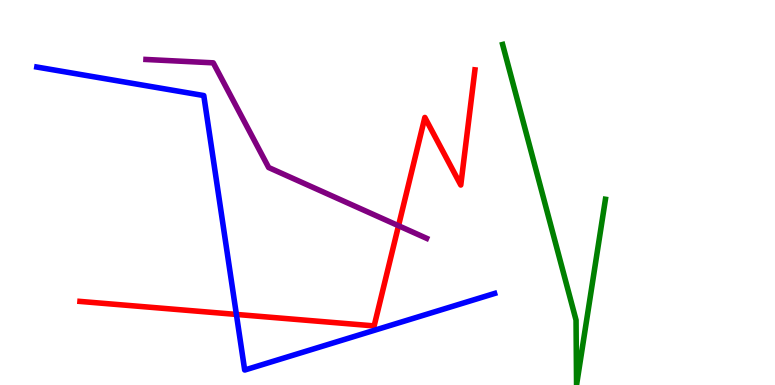[{'lines': ['blue', 'red'], 'intersections': [{'x': 3.05, 'y': 1.83}]}, {'lines': ['green', 'red'], 'intersections': []}, {'lines': ['purple', 'red'], 'intersections': [{'x': 5.14, 'y': 4.14}]}, {'lines': ['blue', 'green'], 'intersections': []}, {'lines': ['blue', 'purple'], 'intersections': []}, {'lines': ['green', 'purple'], 'intersections': []}]